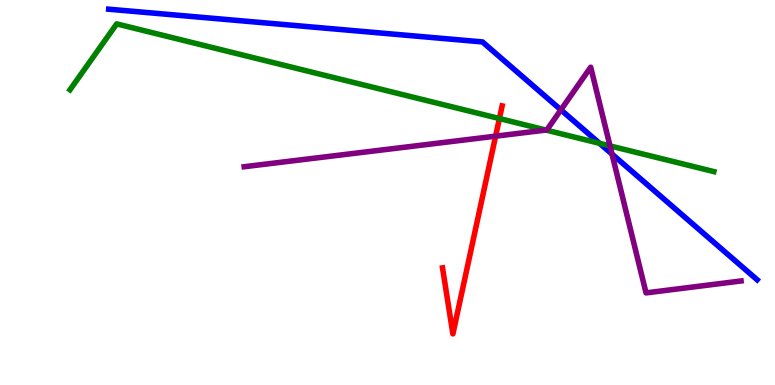[{'lines': ['blue', 'red'], 'intersections': []}, {'lines': ['green', 'red'], 'intersections': [{'x': 6.44, 'y': 6.92}]}, {'lines': ['purple', 'red'], 'intersections': [{'x': 6.39, 'y': 6.46}]}, {'lines': ['blue', 'green'], 'intersections': [{'x': 7.74, 'y': 6.28}]}, {'lines': ['blue', 'purple'], 'intersections': [{'x': 7.24, 'y': 7.15}, {'x': 7.9, 'y': 6.0}]}, {'lines': ['green', 'purple'], 'intersections': [{'x': 7.04, 'y': 6.62}, {'x': 7.87, 'y': 6.21}]}]